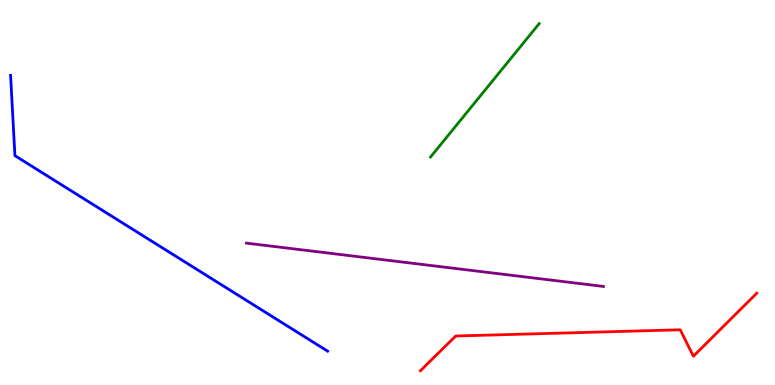[{'lines': ['blue', 'red'], 'intersections': []}, {'lines': ['green', 'red'], 'intersections': []}, {'lines': ['purple', 'red'], 'intersections': []}, {'lines': ['blue', 'green'], 'intersections': []}, {'lines': ['blue', 'purple'], 'intersections': []}, {'lines': ['green', 'purple'], 'intersections': []}]